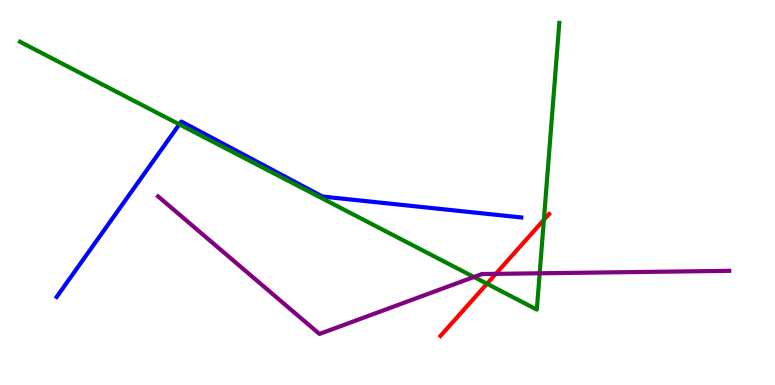[{'lines': ['blue', 'red'], 'intersections': []}, {'lines': ['green', 'red'], 'intersections': [{'x': 6.28, 'y': 2.63}, {'x': 7.02, 'y': 4.29}]}, {'lines': ['purple', 'red'], 'intersections': [{'x': 6.4, 'y': 2.89}]}, {'lines': ['blue', 'green'], 'intersections': [{'x': 2.31, 'y': 6.77}]}, {'lines': ['blue', 'purple'], 'intersections': []}, {'lines': ['green', 'purple'], 'intersections': [{'x': 6.12, 'y': 2.81}, {'x': 6.96, 'y': 2.9}]}]